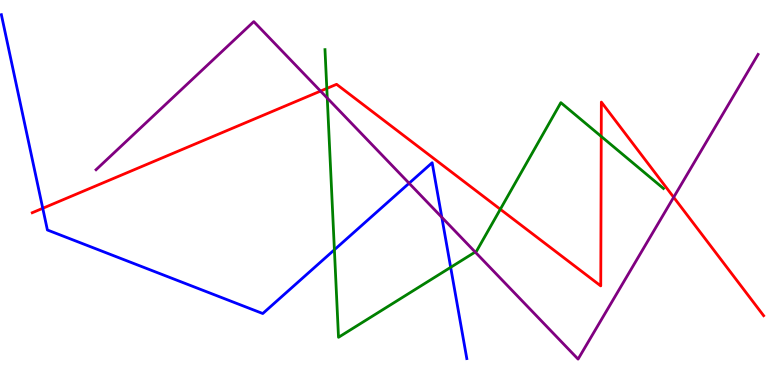[{'lines': ['blue', 'red'], 'intersections': [{'x': 0.552, 'y': 4.59}]}, {'lines': ['green', 'red'], 'intersections': [{'x': 4.22, 'y': 7.7}, {'x': 6.46, 'y': 4.56}, {'x': 7.76, 'y': 6.46}]}, {'lines': ['purple', 'red'], 'intersections': [{'x': 4.14, 'y': 7.63}, {'x': 8.69, 'y': 4.88}]}, {'lines': ['blue', 'green'], 'intersections': [{'x': 4.31, 'y': 3.51}, {'x': 5.82, 'y': 3.06}]}, {'lines': ['blue', 'purple'], 'intersections': [{'x': 5.28, 'y': 5.24}, {'x': 5.7, 'y': 4.36}]}, {'lines': ['green', 'purple'], 'intersections': [{'x': 4.22, 'y': 7.45}, {'x': 6.13, 'y': 3.45}]}]